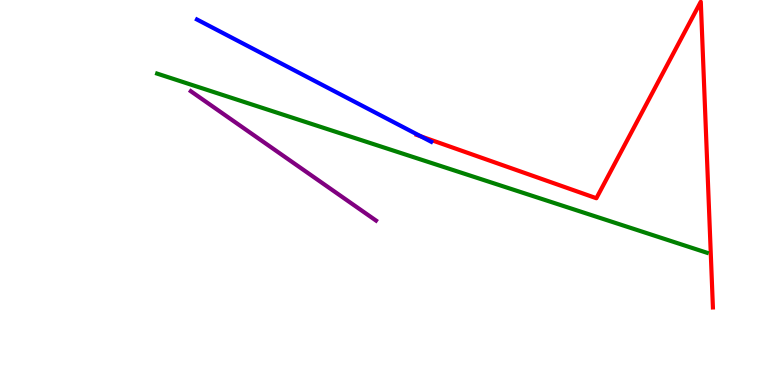[{'lines': ['blue', 'red'], 'intersections': [{'x': 5.43, 'y': 6.46}]}, {'lines': ['green', 'red'], 'intersections': []}, {'lines': ['purple', 'red'], 'intersections': []}, {'lines': ['blue', 'green'], 'intersections': []}, {'lines': ['blue', 'purple'], 'intersections': []}, {'lines': ['green', 'purple'], 'intersections': []}]